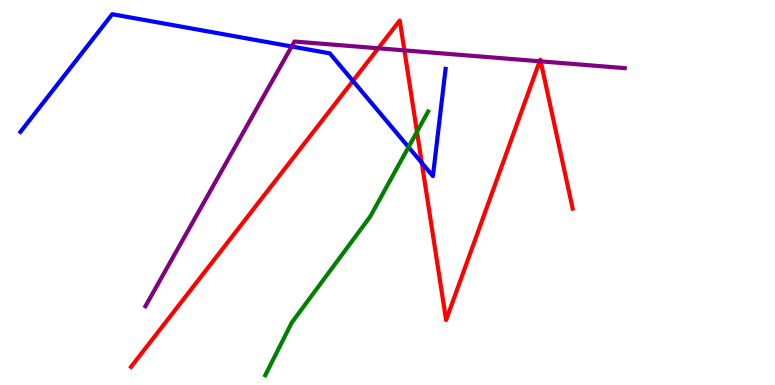[{'lines': ['blue', 'red'], 'intersections': [{'x': 4.55, 'y': 7.9}, {'x': 5.44, 'y': 5.77}]}, {'lines': ['green', 'red'], 'intersections': [{'x': 5.38, 'y': 6.58}]}, {'lines': ['purple', 'red'], 'intersections': [{'x': 4.88, 'y': 8.75}, {'x': 5.22, 'y': 8.69}, {'x': 6.96, 'y': 8.41}, {'x': 6.98, 'y': 8.41}]}, {'lines': ['blue', 'green'], 'intersections': [{'x': 5.27, 'y': 6.18}]}, {'lines': ['blue', 'purple'], 'intersections': [{'x': 3.76, 'y': 8.79}]}, {'lines': ['green', 'purple'], 'intersections': []}]